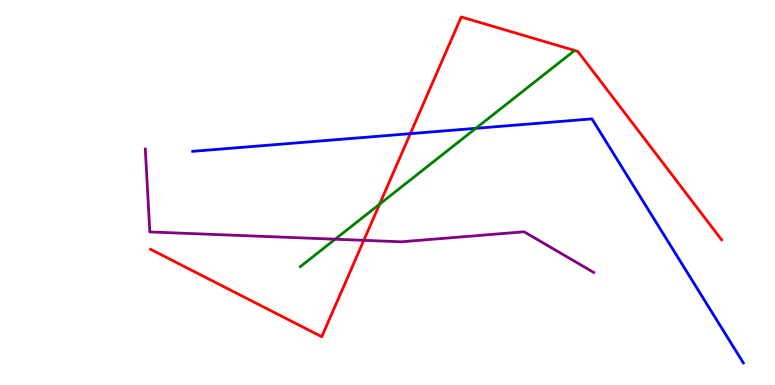[{'lines': ['blue', 'red'], 'intersections': [{'x': 5.29, 'y': 6.53}]}, {'lines': ['green', 'red'], 'intersections': [{'x': 4.9, 'y': 4.7}]}, {'lines': ['purple', 'red'], 'intersections': [{'x': 4.69, 'y': 3.76}]}, {'lines': ['blue', 'green'], 'intersections': [{'x': 6.14, 'y': 6.67}]}, {'lines': ['blue', 'purple'], 'intersections': []}, {'lines': ['green', 'purple'], 'intersections': [{'x': 4.32, 'y': 3.79}]}]